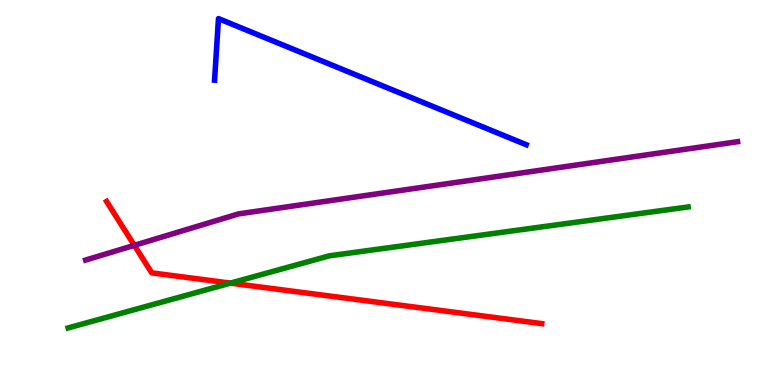[{'lines': ['blue', 'red'], 'intersections': []}, {'lines': ['green', 'red'], 'intersections': [{'x': 2.97, 'y': 2.65}]}, {'lines': ['purple', 'red'], 'intersections': [{'x': 1.73, 'y': 3.63}]}, {'lines': ['blue', 'green'], 'intersections': []}, {'lines': ['blue', 'purple'], 'intersections': []}, {'lines': ['green', 'purple'], 'intersections': []}]